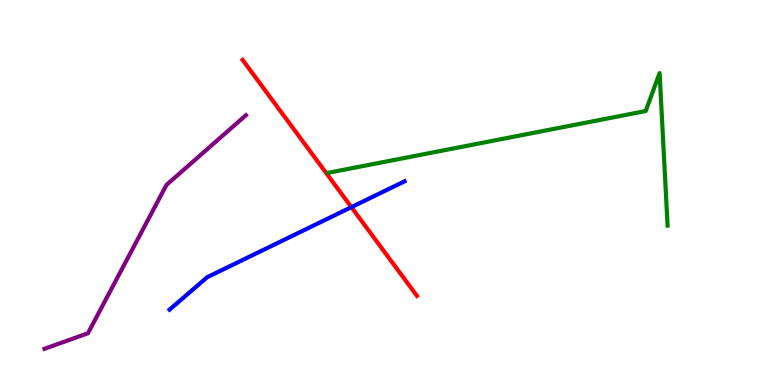[{'lines': ['blue', 'red'], 'intersections': [{'x': 4.53, 'y': 4.62}]}, {'lines': ['green', 'red'], 'intersections': []}, {'lines': ['purple', 'red'], 'intersections': []}, {'lines': ['blue', 'green'], 'intersections': []}, {'lines': ['blue', 'purple'], 'intersections': []}, {'lines': ['green', 'purple'], 'intersections': []}]